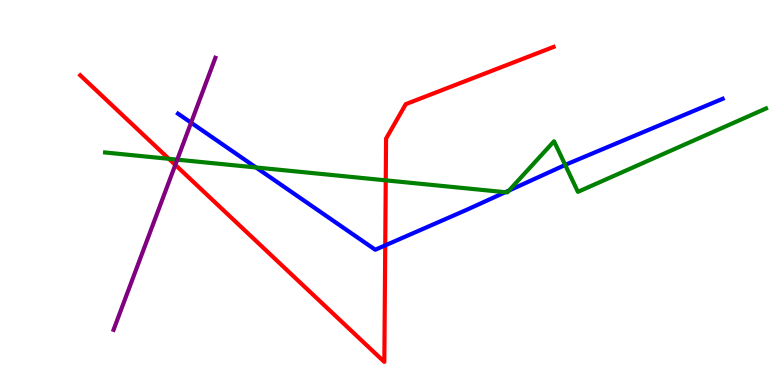[{'lines': ['blue', 'red'], 'intersections': [{'x': 4.97, 'y': 3.63}]}, {'lines': ['green', 'red'], 'intersections': [{'x': 2.18, 'y': 5.87}, {'x': 4.98, 'y': 5.32}]}, {'lines': ['purple', 'red'], 'intersections': [{'x': 2.26, 'y': 5.72}]}, {'lines': ['blue', 'green'], 'intersections': [{'x': 3.3, 'y': 5.65}, {'x': 6.52, 'y': 5.01}, {'x': 6.57, 'y': 5.05}, {'x': 7.29, 'y': 5.72}]}, {'lines': ['blue', 'purple'], 'intersections': [{'x': 2.47, 'y': 6.81}]}, {'lines': ['green', 'purple'], 'intersections': [{'x': 2.29, 'y': 5.85}]}]